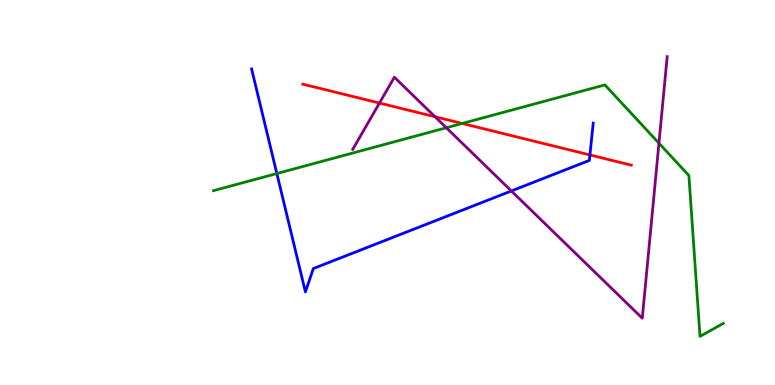[{'lines': ['blue', 'red'], 'intersections': [{'x': 7.61, 'y': 5.98}]}, {'lines': ['green', 'red'], 'intersections': [{'x': 5.96, 'y': 6.79}]}, {'lines': ['purple', 'red'], 'intersections': [{'x': 4.9, 'y': 7.32}, {'x': 5.61, 'y': 6.97}]}, {'lines': ['blue', 'green'], 'intersections': [{'x': 3.57, 'y': 5.49}]}, {'lines': ['blue', 'purple'], 'intersections': [{'x': 6.6, 'y': 5.04}]}, {'lines': ['green', 'purple'], 'intersections': [{'x': 5.76, 'y': 6.68}, {'x': 8.5, 'y': 6.28}]}]